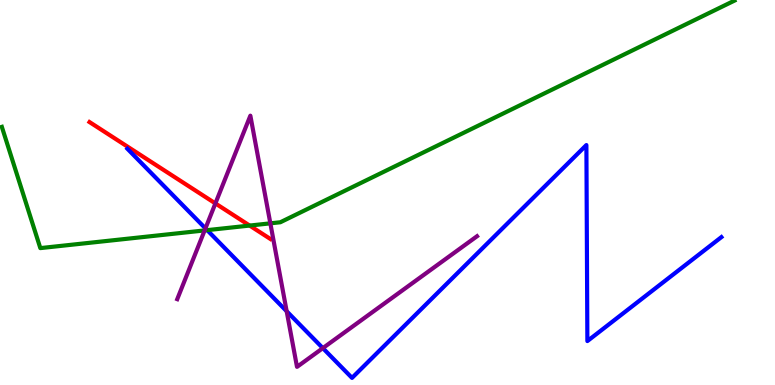[{'lines': ['blue', 'red'], 'intersections': []}, {'lines': ['green', 'red'], 'intersections': [{'x': 3.22, 'y': 4.14}]}, {'lines': ['purple', 'red'], 'intersections': [{'x': 2.78, 'y': 4.72}]}, {'lines': ['blue', 'green'], 'intersections': [{'x': 2.67, 'y': 4.02}]}, {'lines': ['blue', 'purple'], 'intersections': [{'x': 2.65, 'y': 4.07}, {'x': 3.7, 'y': 1.92}, {'x': 4.17, 'y': 0.958}]}, {'lines': ['green', 'purple'], 'intersections': [{'x': 2.64, 'y': 4.02}, {'x': 3.49, 'y': 4.2}]}]